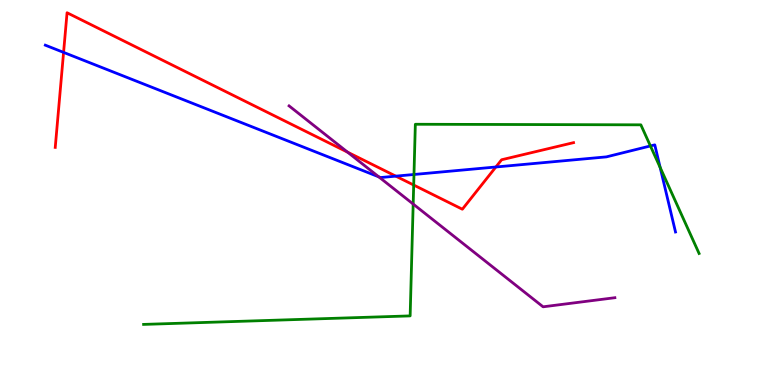[{'lines': ['blue', 'red'], 'intersections': [{'x': 0.82, 'y': 8.64}, {'x': 5.11, 'y': 5.42}, {'x': 6.4, 'y': 5.66}]}, {'lines': ['green', 'red'], 'intersections': [{'x': 5.34, 'y': 5.19}]}, {'lines': ['purple', 'red'], 'intersections': [{'x': 4.49, 'y': 6.05}]}, {'lines': ['blue', 'green'], 'intersections': [{'x': 5.34, 'y': 5.47}, {'x': 8.39, 'y': 6.21}, {'x': 8.52, 'y': 5.65}]}, {'lines': ['blue', 'purple'], 'intersections': [{'x': 4.89, 'y': 5.41}]}, {'lines': ['green', 'purple'], 'intersections': [{'x': 5.33, 'y': 4.7}]}]